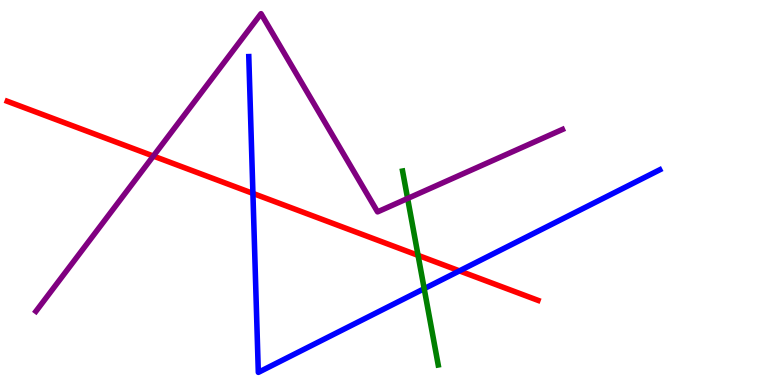[{'lines': ['blue', 'red'], 'intersections': [{'x': 3.26, 'y': 4.98}, {'x': 5.93, 'y': 2.96}]}, {'lines': ['green', 'red'], 'intersections': [{'x': 5.39, 'y': 3.37}]}, {'lines': ['purple', 'red'], 'intersections': [{'x': 1.98, 'y': 5.95}]}, {'lines': ['blue', 'green'], 'intersections': [{'x': 5.47, 'y': 2.5}]}, {'lines': ['blue', 'purple'], 'intersections': []}, {'lines': ['green', 'purple'], 'intersections': [{'x': 5.26, 'y': 4.85}]}]